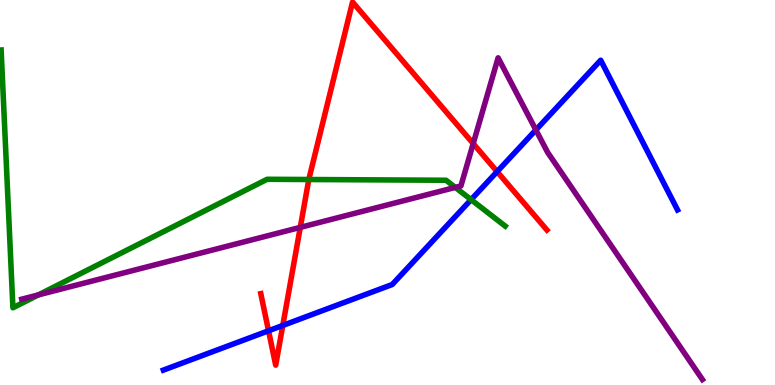[{'lines': ['blue', 'red'], 'intersections': [{'x': 3.46, 'y': 1.41}, {'x': 3.65, 'y': 1.55}, {'x': 6.41, 'y': 5.54}]}, {'lines': ['green', 'red'], 'intersections': [{'x': 3.98, 'y': 5.34}]}, {'lines': ['purple', 'red'], 'intersections': [{'x': 3.87, 'y': 4.09}, {'x': 6.11, 'y': 6.27}]}, {'lines': ['blue', 'green'], 'intersections': [{'x': 6.08, 'y': 4.81}]}, {'lines': ['blue', 'purple'], 'intersections': [{'x': 6.91, 'y': 6.62}]}, {'lines': ['green', 'purple'], 'intersections': [{'x': 0.495, 'y': 2.34}, {'x': 5.87, 'y': 5.13}]}]